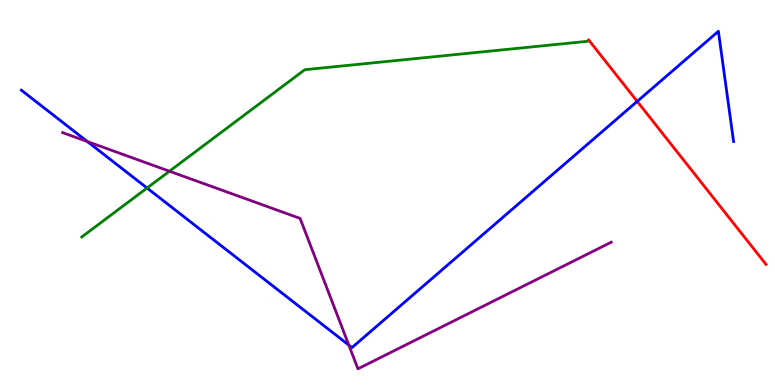[{'lines': ['blue', 'red'], 'intersections': [{'x': 8.22, 'y': 7.37}]}, {'lines': ['green', 'red'], 'intersections': []}, {'lines': ['purple', 'red'], 'intersections': []}, {'lines': ['blue', 'green'], 'intersections': [{'x': 1.9, 'y': 5.12}]}, {'lines': ['blue', 'purple'], 'intersections': [{'x': 1.13, 'y': 6.32}, {'x': 4.5, 'y': 1.04}]}, {'lines': ['green', 'purple'], 'intersections': [{'x': 2.19, 'y': 5.55}]}]